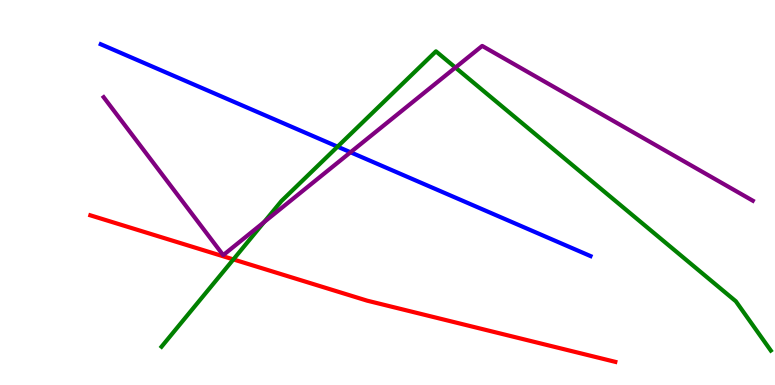[{'lines': ['blue', 'red'], 'intersections': []}, {'lines': ['green', 'red'], 'intersections': [{'x': 3.01, 'y': 3.26}]}, {'lines': ['purple', 'red'], 'intersections': []}, {'lines': ['blue', 'green'], 'intersections': [{'x': 4.36, 'y': 6.19}]}, {'lines': ['blue', 'purple'], 'intersections': [{'x': 4.52, 'y': 6.04}]}, {'lines': ['green', 'purple'], 'intersections': [{'x': 3.41, 'y': 4.23}, {'x': 5.88, 'y': 8.25}]}]